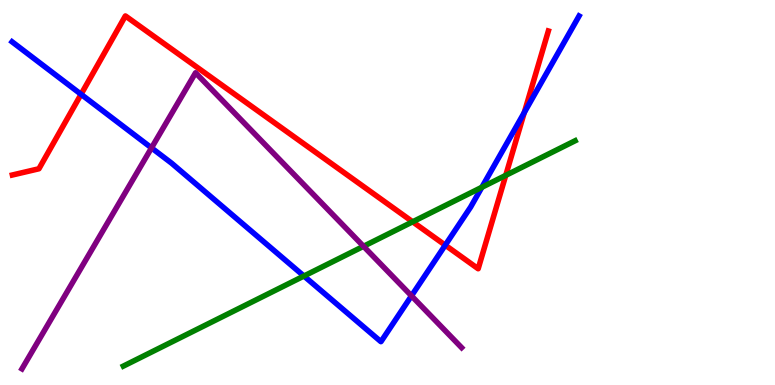[{'lines': ['blue', 'red'], 'intersections': [{'x': 1.05, 'y': 7.55}, {'x': 5.75, 'y': 3.63}, {'x': 6.77, 'y': 7.08}]}, {'lines': ['green', 'red'], 'intersections': [{'x': 5.32, 'y': 4.24}, {'x': 6.53, 'y': 5.45}]}, {'lines': ['purple', 'red'], 'intersections': []}, {'lines': ['blue', 'green'], 'intersections': [{'x': 3.92, 'y': 2.83}, {'x': 6.22, 'y': 5.14}]}, {'lines': ['blue', 'purple'], 'intersections': [{'x': 1.95, 'y': 6.16}, {'x': 5.31, 'y': 2.32}]}, {'lines': ['green', 'purple'], 'intersections': [{'x': 4.69, 'y': 3.6}]}]